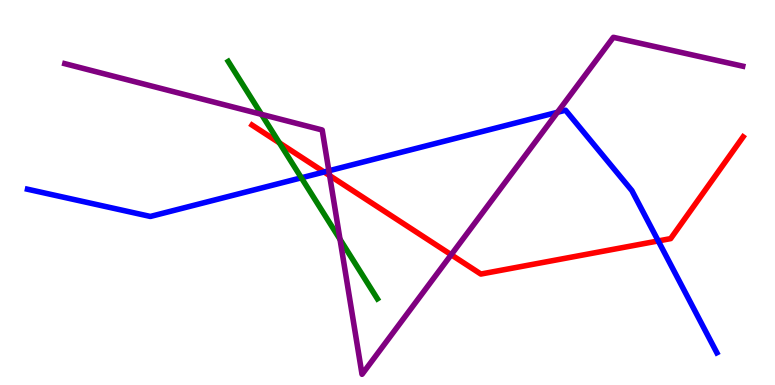[{'lines': ['blue', 'red'], 'intersections': [{'x': 4.18, 'y': 5.53}, {'x': 8.49, 'y': 3.74}]}, {'lines': ['green', 'red'], 'intersections': [{'x': 3.61, 'y': 6.29}]}, {'lines': ['purple', 'red'], 'intersections': [{'x': 4.25, 'y': 5.44}, {'x': 5.82, 'y': 3.38}]}, {'lines': ['blue', 'green'], 'intersections': [{'x': 3.89, 'y': 5.38}]}, {'lines': ['blue', 'purple'], 'intersections': [{'x': 4.24, 'y': 5.56}, {'x': 7.19, 'y': 7.08}]}, {'lines': ['green', 'purple'], 'intersections': [{'x': 3.37, 'y': 7.03}, {'x': 4.39, 'y': 3.78}]}]